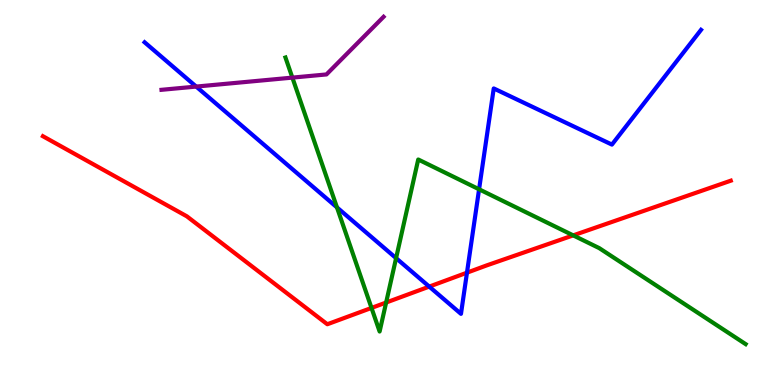[{'lines': ['blue', 'red'], 'intersections': [{'x': 5.54, 'y': 2.56}, {'x': 6.03, 'y': 2.92}]}, {'lines': ['green', 'red'], 'intersections': [{'x': 4.79, 'y': 2.0}, {'x': 4.98, 'y': 2.14}, {'x': 7.4, 'y': 3.89}]}, {'lines': ['purple', 'red'], 'intersections': []}, {'lines': ['blue', 'green'], 'intersections': [{'x': 4.35, 'y': 4.61}, {'x': 5.11, 'y': 3.29}, {'x': 6.18, 'y': 5.08}]}, {'lines': ['blue', 'purple'], 'intersections': [{'x': 2.53, 'y': 7.75}]}, {'lines': ['green', 'purple'], 'intersections': [{'x': 3.77, 'y': 7.98}]}]